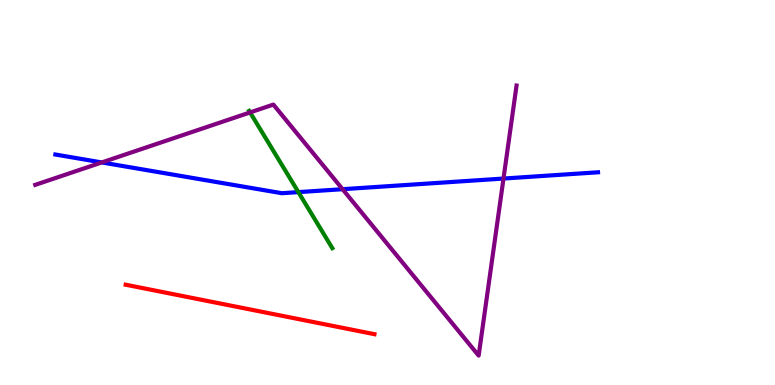[{'lines': ['blue', 'red'], 'intersections': []}, {'lines': ['green', 'red'], 'intersections': []}, {'lines': ['purple', 'red'], 'intersections': []}, {'lines': ['blue', 'green'], 'intersections': [{'x': 3.85, 'y': 5.01}]}, {'lines': ['blue', 'purple'], 'intersections': [{'x': 1.31, 'y': 5.78}, {'x': 4.42, 'y': 5.09}, {'x': 6.5, 'y': 5.36}]}, {'lines': ['green', 'purple'], 'intersections': [{'x': 3.23, 'y': 7.08}]}]